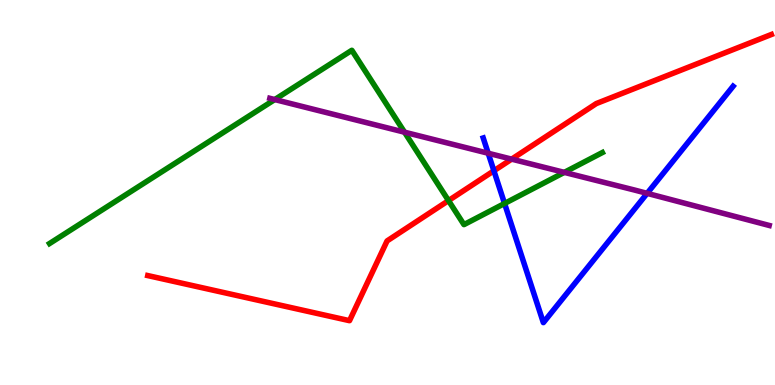[{'lines': ['blue', 'red'], 'intersections': [{'x': 6.37, 'y': 5.56}]}, {'lines': ['green', 'red'], 'intersections': [{'x': 5.79, 'y': 4.79}]}, {'lines': ['purple', 'red'], 'intersections': [{'x': 6.6, 'y': 5.87}]}, {'lines': ['blue', 'green'], 'intersections': [{'x': 6.51, 'y': 4.71}]}, {'lines': ['blue', 'purple'], 'intersections': [{'x': 6.3, 'y': 6.02}, {'x': 8.35, 'y': 4.98}]}, {'lines': ['green', 'purple'], 'intersections': [{'x': 3.55, 'y': 7.41}, {'x': 5.22, 'y': 6.57}, {'x': 7.28, 'y': 5.52}]}]